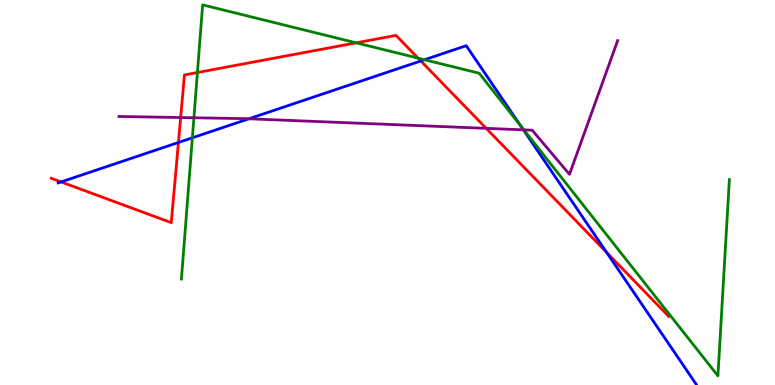[{'lines': ['blue', 'red'], 'intersections': [{'x': 0.789, 'y': 5.27}, {'x': 2.3, 'y': 6.3}, {'x': 5.43, 'y': 8.42}, {'x': 7.83, 'y': 3.44}]}, {'lines': ['green', 'red'], 'intersections': [{'x': 2.55, 'y': 8.12}, {'x': 4.6, 'y': 8.89}, {'x': 5.39, 'y': 8.49}]}, {'lines': ['purple', 'red'], 'intersections': [{'x': 2.33, 'y': 6.95}, {'x': 6.27, 'y': 6.67}]}, {'lines': ['blue', 'green'], 'intersections': [{'x': 2.48, 'y': 6.42}, {'x': 5.48, 'y': 8.45}, {'x': 6.72, 'y': 6.74}]}, {'lines': ['blue', 'purple'], 'intersections': [{'x': 3.21, 'y': 6.91}, {'x': 6.75, 'y': 6.63}]}, {'lines': ['green', 'purple'], 'intersections': [{'x': 2.5, 'y': 6.94}, {'x': 6.76, 'y': 6.63}]}]